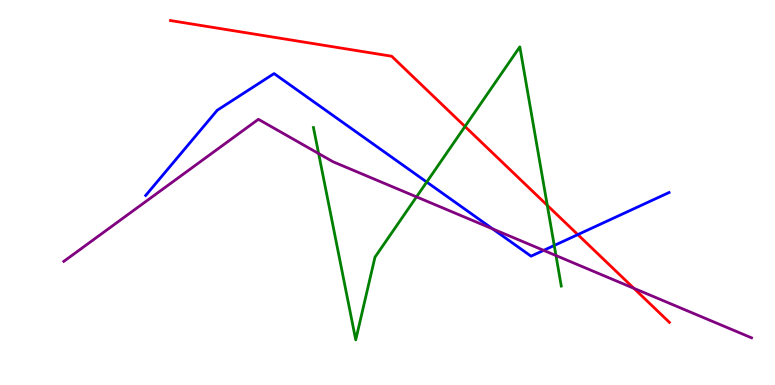[{'lines': ['blue', 'red'], 'intersections': [{'x': 7.46, 'y': 3.91}]}, {'lines': ['green', 'red'], 'intersections': [{'x': 6.0, 'y': 6.71}, {'x': 7.06, 'y': 4.67}]}, {'lines': ['purple', 'red'], 'intersections': [{'x': 8.18, 'y': 2.51}]}, {'lines': ['blue', 'green'], 'intersections': [{'x': 5.51, 'y': 5.27}, {'x': 7.15, 'y': 3.62}]}, {'lines': ['blue', 'purple'], 'intersections': [{'x': 6.36, 'y': 4.05}, {'x': 7.01, 'y': 3.5}]}, {'lines': ['green', 'purple'], 'intersections': [{'x': 4.11, 'y': 6.01}, {'x': 5.37, 'y': 4.89}, {'x': 7.17, 'y': 3.36}]}]